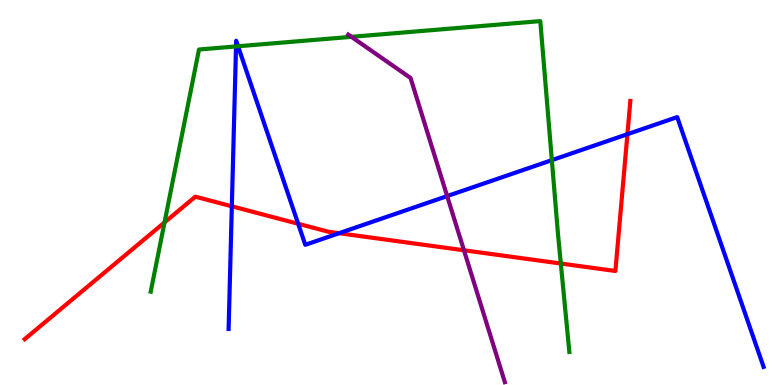[{'lines': ['blue', 'red'], 'intersections': [{'x': 2.99, 'y': 4.64}, {'x': 3.85, 'y': 4.19}, {'x': 4.38, 'y': 3.94}, {'x': 8.1, 'y': 6.51}]}, {'lines': ['green', 'red'], 'intersections': [{'x': 2.12, 'y': 4.22}, {'x': 7.24, 'y': 3.16}]}, {'lines': ['purple', 'red'], 'intersections': [{'x': 5.99, 'y': 3.5}]}, {'lines': ['blue', 'green'], 'intersections': [{'x': 3.05, 'y': 8.79}, {'x': 3.07, 'y': 8.8}, {'x': 7.12, 'y': 5.84}]}, {'lines': ['blue', 'purple'], 'intersections': [{'x': 5.77, 'y': 4.91}]}, {'lines': ['green', 'purple'], 'intersections': [{'x': 4.53, 'y': 9.04}]}]